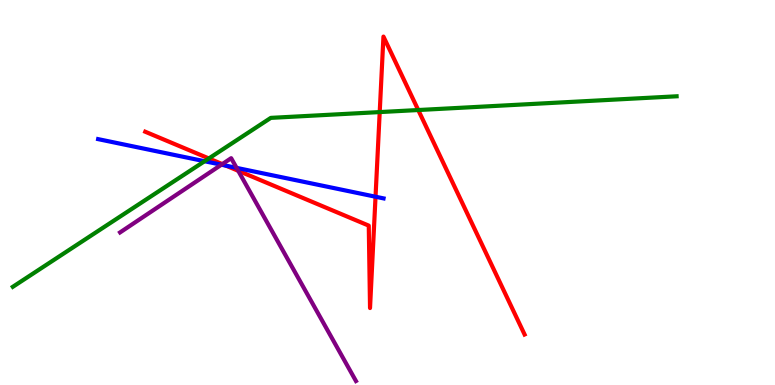[{'lines': ['blue', 'red'], 'intersections': [{'x': 2.92, 'y': 5.7}, {'x': 4.85, 'y': 4.89}]}, {'lines': ['green', 'red'], 'intersections': [{'x': 2.69, 'y': 5.88}, {'x': 4.9, 'y': 7.09}, {'x': 5.4, 'y': 7.14}]}, {'lines': ['purple', 'red'], 'intersections': [{'x': 2.87, 'y': 5.74}, {'x': 3.07, 'y': 5.56}]}, {'lines': ['blue', 'green'], 'intersections': [{'x': 2.64, 'y': 5.81}]}, {'lines': ['blue', 'purple'], 'intersections': [{'x': 2.86, 'y': 5.72}, {'x': 3.05, 'y': 5.64}]}, {'lines': ['green', 'purple'], 'intersections': []}]